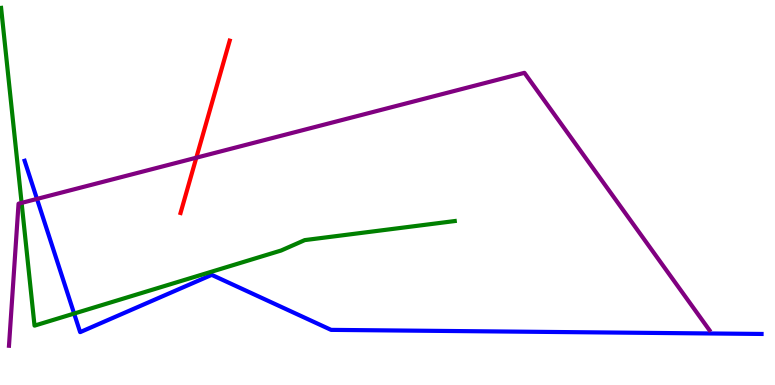[{'lines': ['blue', 'red'], 'intersections': []}, {'lines': ['green', 'red'], 'intersections': []}, {'lines': ['purple', 'red'], 'intersections': [{'x': 2.53, 'y': 5.9}]}, {'lines': ['blue', 'green'], 'intersections': [{'x': 0.956, 'y': 1.86}]}, {'lines': ['blue', 'purple'], 'intersections': [{'x': 0.477, 'y': 4.83}]}, {'lines': ['green', 'purple'], 'intersections': [{'x': 0.279, 'y': 4.73}]}]